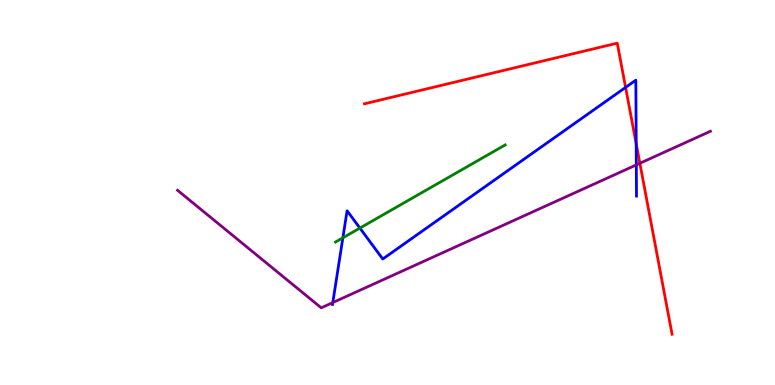[{'lines': ['blue', 'red'], 'intersections': [{'x': 8.07, 'y': 7.73}, {'x': 8.21, 'y': 6.27}]}, {'lines': ['green', 'red'], 'intersections': []}, {'lines': ['purple', 'red'], 'intersections': [{'x': 8.26, 'y': 5.76}]}, {'lines': ['blue', 'green'], 'intersections': [{'x': 4.42, 'y': 3.82}, {'x': 4.64, 'y': 4.08}]}, {'lines': ['blue', 'purple'], 'intersections': [{'x': 4.29, 'y': 2.14}, {'x': 8.21, 'y': 5.72}]}, {'lines': ['green', 'purple'], 'intersections': []}]